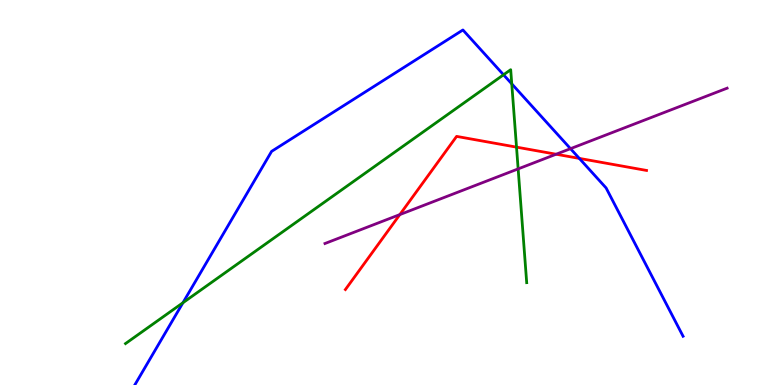[{'lines': ['blue', 'red'], 'intersections': [{'x': 7.48, 'y': 5.89}]}, {'lines': ['green', 'red'], 'intersections': [{'x': 6.66, 'y': 6.18}]}, {'lines': ['purple', 'red'], 'intersections': [{'x': 5.16, 'y': 4.43}, {'x': 7.18, 'y': 5.99}]}, {'lines': ['blue', 'green'], 'intersections': [{'x': 2.36, 'y': 2.14}, {'x': 6.5, 'y': 8.06}, {'x': 6.6, 'y': 7.82}]}, {'lines': ['blue', 'purple'], 'intersections': [{'x': 7.36, 'y': 6.14}]}, {'lines': ['green', 'purple'], 'intersections': [{'x': 6.69, 'y': 5.61}]}]